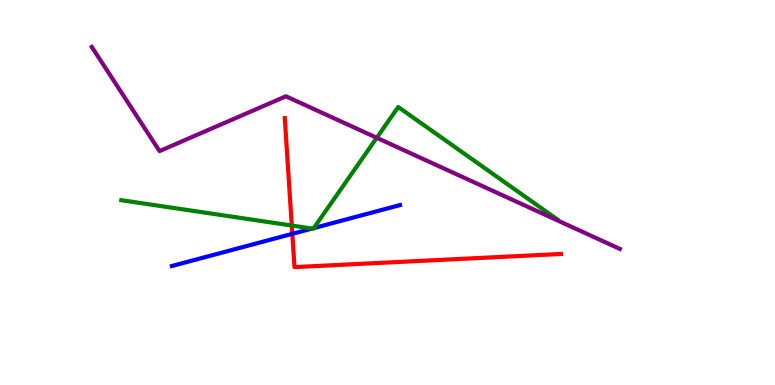[{'lines': ['blue', 'red'], 'intersections': [{'x': 3.77, 'y': 3.93}]}, {'lines': ['green', 'red'], 'intersections': [{'x': 3.76, 'y': 4.14}]}, {'lines': ['purple', 'red'], 'intersections': []}, {'lines': ['blue', 'green'], 'intersections': [{'x': 4.03, 'y': 4.06}, {'x': 4.05, 'y': 4.07}]}, {'lines': ['blue', 'purple'], 'intersections': []}, {'lines': ['green', 'purple'], 'intersections': [{'x': 4.86, 'y': 6.42}]}]